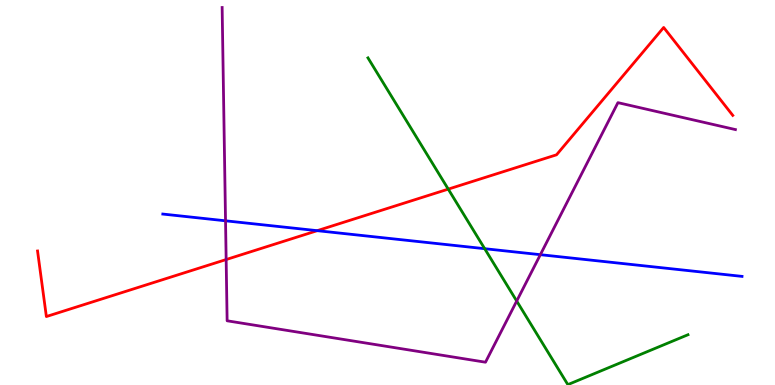[{'lines': ['blue', 'red'], 'intersections': [{'x': 4.09, 'y': 4.01}]}, {'lines': ['green', 'red'], 'intersections': [{'x': 5.78, 'y': 5.09}]}, {'lines': ['purple', 'red'], 'intersections': [{'x': 2.92, 'y': 3.26}]}, {'lines': ['blue', 'green'], 'intersections': [{'x': 6.25, 'y': 3.54}]}, {'lines': ['blue', 'purple'], 'intersections': [{'x': 2.91, 'y': 4.26}, {'x': 6.97, 'y': 3.38}]}, {'lines': ['green', 'purple'], 'intersections': [{'x': 6.67, 'y': 2.18}]}]